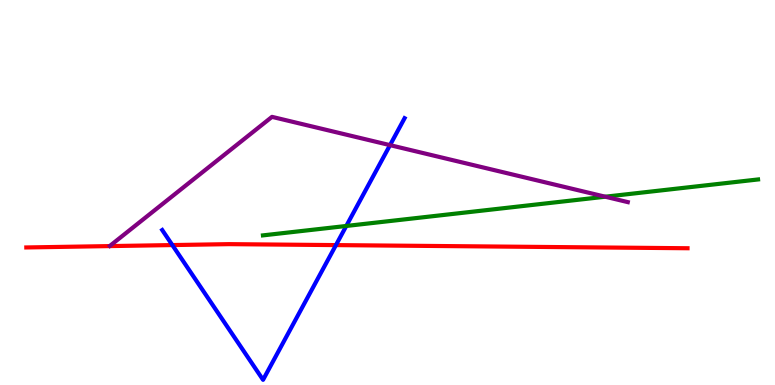[{'lines': ['blue', 'red'], 'intersections': [{'x': 2.22, 'y': 3.63}, {'x': 4.33, 'y': 3.63}]}, {'lines': ['green', 'red'], 'intersections': []}, {'lines': ['purple', 'red'], 'intersections': []}, {'lines': ['blue', 'green'], 'intersections': [{'x': 4.47, 'y': 4.13}]}, {'lines': ['blue', 'purple'], 'intersections': [{'x': 5.03, 'y': 6.23}]}, {'lines': ['green', 'purple'], 'intersections': [{'x': 7.81, 'y': 4.89}]}]